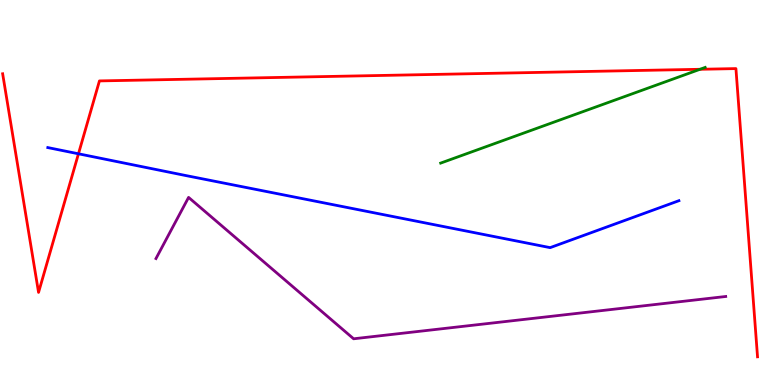[{'lines': ['blue', 'red'], 'intersections': [{'x': 1.01, 'y': 6.01}]}, {'lines': ['green', 'red'], 'intersections': [{'x': 9.03, 'y': 8.2}]}, {'lines': ['purple', 'red'], 'intersections': []}, {'lines': ['blue', 'green'], 'intersections': []}, {'lines': ['blue', 'purple'], 'intersections': []}, {'lines': ['green', 'purple'], 'intersections': []}]